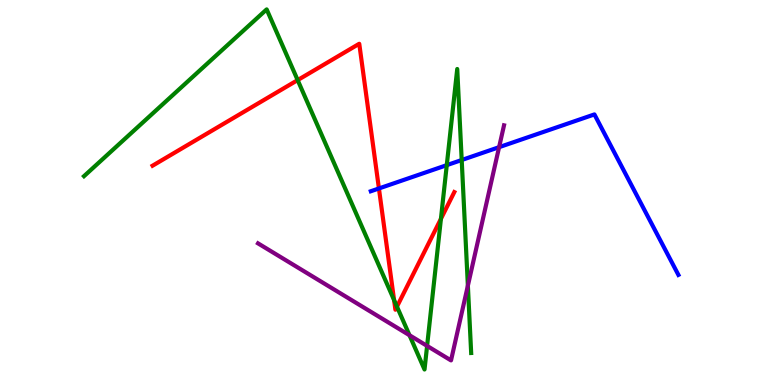[{'lines': ['blue', 'red'], 'intersections': [{'x': 4.89, 'y': 5.1}]}, {'lines': ['green', 'red'], 'intersections': [{'x': 3.84, 'y': 7.92}, {'x': 5.08, 'y': 2.21}, {'x': 5.12, 'y': 2.04}, {'x': 5.69, 'y': 4.32}]}, {'lines': ['purple', 'red'], 'intersections': []}, {'lines': ['blue', 'green'], 'intersections': [{'x': 5.76, 'y': 5.71}, {'x': 5.96, 'y': 5.84}]}, {'lines': ['blue', 'purple'], 'intersections': [{'x': 6.44, 'y': 6.18}]}, {'lines': ['green', 'purple'], 'intersections': [{'x': 5.28, 'y': 1.29}, {'x': 5.51, 'y': 1.02}, {'x': 6.04, 'y': 2.58}]}]